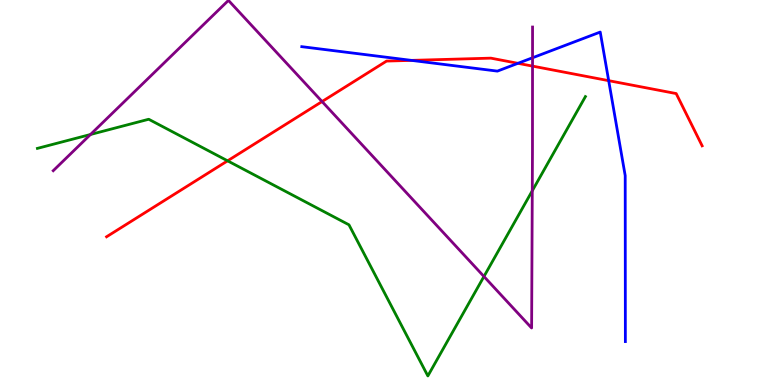[{'lines': ['blue', 'red'], 'intersections': [{'x': 5.31, 'y': 8.43}, {'x': 6.68, 'y': 8.36}, {'x': 7.85, 'y': 7.9}]}, {'lines': ['green', 'red'], 'intersections': [{'x': 2.94, 'y': 5.82}]}, {'lines': ['purple', 'red'], 'intersections': [{'x': 4.16, 'y': 7.36}, {'x': 6.87, 'y': 8.28}]}, {'lines': ['blue', 'green'], 'intersections': []}, {'lines': ['blue', 'purple'], 'intersections': [{'x': 6.87, 'y': 8.5}]}, {'lines': ['green', 'purple'], 'intersections': [{'x': 1.17, 'y': 6.51}, {'x': 6.24, 'y': 2.82}, {'x': 6.87, 'y': 5.04}]}]